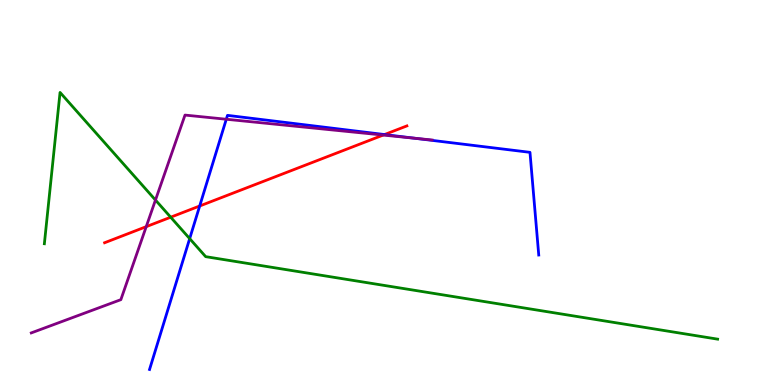[{'lines': ['blue', 'red'], 'intersections': [{'x': 2.58, 'y': 4.65}, {'x': 4.96, 'y': 6.51}]}, {'lines': ['green', 'red'], 'intersections': [{'x': 2.2, 'y': 4.36}]}, {'lines': ['purple', 'red'], 'intersections': [{'x': 1.89, 'y': 4.11}, {'x': 4.94, 'y': 6.49}]}, {'lines': ['blue', 'green'], 'intersections': [{'x': 2.45, 'y': 3.8}]}, {'lines': ['blue', 'purple'], 'intersections': [{'x': 2.92, 'y': 6.9}, {'x': 5.35, 'y': 6.41}]}, {'lines': ['green', 'purple'], 'intersections': [{'x': 2.01, 'y': 4.8}]}]